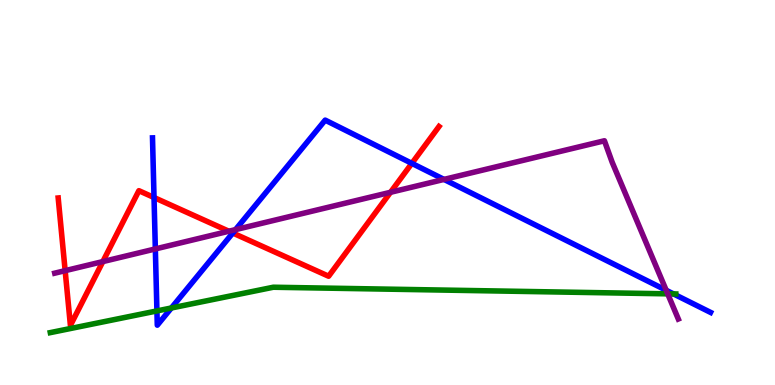[{'lines': ['blue', 'red'], 'intersections': [{'x': 1.99, 'y': 4.87}, {'x': 3.0, 'y': 3.95}, {'x': 5.31, 'y': 5.76}]}, {'lines': ['green', 'red'], 'intersections': []}, {'lines': ['purple', 'red'], 'intersections': [{'x': 0.841, 'y': 2.97}, {'x': 1.33, 'y': 3.21}, {'x': 2.95, 'y': 3.99}, {'x': 5.04, 'y': 5.01}]}, {'lines': ['blue', 'green'], 'intersections': [{'x': 2.02, 'y': 1.92}, {'x': 2.21, 'y': 2.0}, {'x': 8.69, 'y': 2.37}]}, {'lines': ['blue', 'purple'], 'intersections': [{'x': 2.0, 'y': 3.53}, {'x': 3.04, 'y': 4.04}, {'x': 5.73, 'y': 5.34}, {'x': 8.6, 'y': 2.46}]}, {'lines': ['green', 'purple'], 'intersections': [{'x': 8.62, 'y': 2.37}]}]